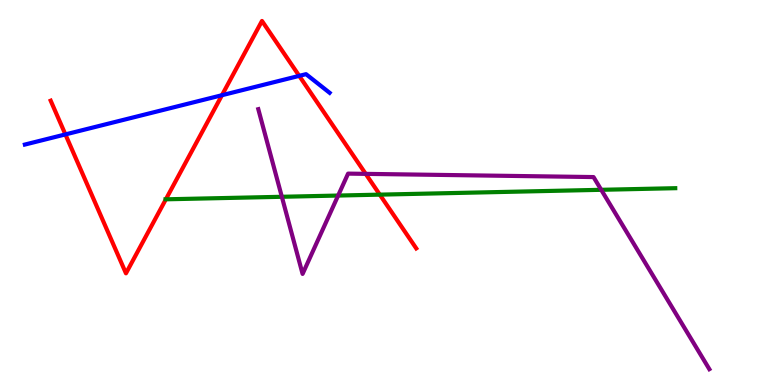[{'lines': ['blue', 'red'], 'intersections': [{'x': 0.844, 'y': 6.51}, {'x': 2.86, 'y': 7.53}, {'x': 3.86, 'y': 8.03}]}, {'lines': ['green', 'red'], 'intersections': [{'x': 2.14, 'y': 4.82}, {'x': 4.9, 'y': 4.94}]}, {'lines': ['purple', 'red'], 'intersections': [{'x': 4.72, 'y': 5.48}]}, {'lines': ['blue', 'green'], 'intersections': []}, {'lines': ['blue', 'purple'], 'intersections': []}, {'lines': ['green', 'purple'], 'intersections': [{'x': 3.64, 'y': 4.89}, {'x': 4.36, 'y': 4.92}, {'x': 7.76, 'y': 5.07}]}]